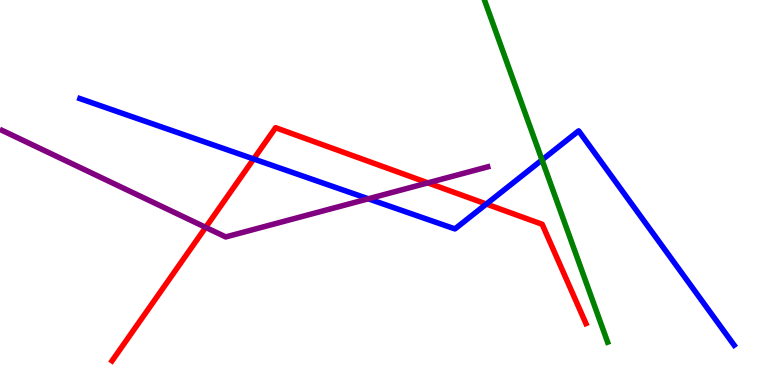[{'lines': ['blue', 'red'], 'intersections': [{'x': 3.27, 'y': 5.87}, {'x': 6.28, 'y': 4.7}]}, {'lines': ['green', 'red'], 'intersections': []}, {'lines': ['purple', 'red'], 'intersections': [{'x': 2.65, 'y': 4.09}, {'x': 5.52, 'y': 5.25}]}, {'lines': ['blue', 'green'], 'intersections': [{'x': 6.99, 'y': 5.85}]}, {'lines': ['blue', 'purple'], 'intersections': [{'x': 4.75, 'y': 4.84}]}, {'lines': ['green', 'purple'], 'intersections': []}]